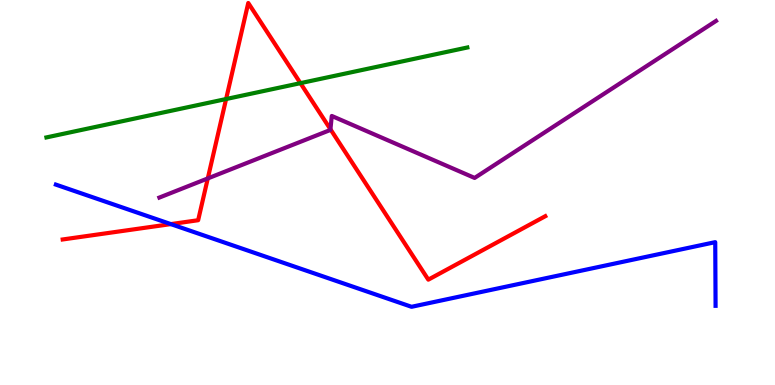[{'lines': ['blue', 'red'], 'intersections': [{'x': 2.2, 'y': 4.18}]}, {'lines': ['green', 'red'], 'intersections': [{'x': 2.92, 'y': 7.43}, {'x': 3.88, 'y': 7.84}]}, {'lines': ['purple', 'red'], 'intersections': [{'x': 2.68, 'y': 5.37}, {'x': 4.26, 'y': 6.64}]}, {'lines': ['blue', 'green'], 'intersections': []}, {'lines': ['blue', 'purple'], 'intersections': []}, {'lines': ['green', 'purple'], 'intersections': []}]